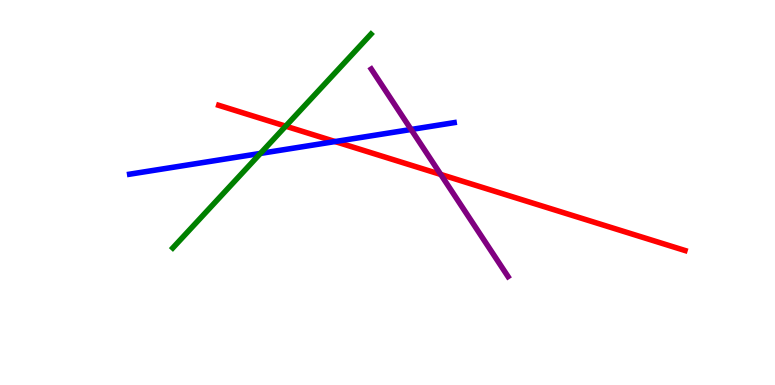[{'lines': ['blue', 'red'], 'intersections': [{'x': 4.32, 'y': 6.32}]}, {'lines': ['green', 'red'], 'intersections': [{'x': 3.69, 'y': 6.72}]}, {'lines': ['purple', 'red'], 'intersections': [{'x': 5.69, 'y': 5.47}]}, {'lines': ['blue', 'green'], 'intersections': [{'x': 3.36, 'y': 6.02}]}, {'lines': ['blue', 'purple'], 'intersections': [{'x': 5.3, 'y': 6.64}]}, {'lines': ['green', 'purple'], 'intersections': []}]